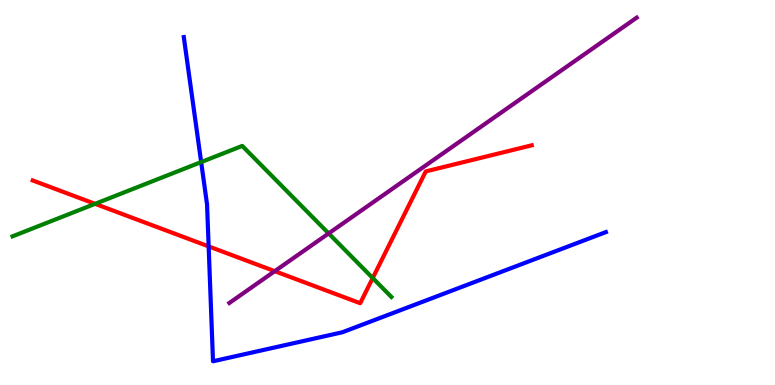[{'lines': ['blue', 'red'], 'intersections': [{'x': 2.69, 'y': 3.6}]}, {'lines': ['green', 'red'], 'intersections': [{'x': 1.23, 'y': 4.71}, {'x': 4.81, 'y': 2.78}]}, {'lines': ['purple', 'red'], 'intersections': [{'x': 3.55, 'y': 2.96}]}, {'lines': ['blue', 'green'], 'intersections': [{'x': 2.6, 'y': 5.79}]}, {'lines': ['blue', 'purple'], 'intersections': []}, {'lines': ['green', 'purple'], 'intersections': [{'x': 4.24, 'y': 3.94}]}]